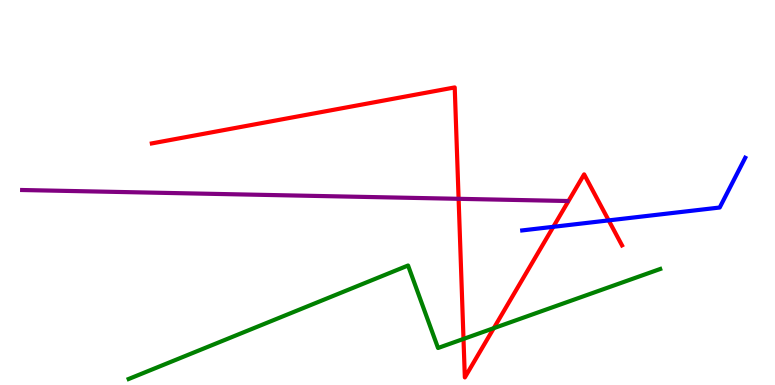[{'lines': ['blue', 'red'], 'intersections': [{'x': 7.14, 'y': 4.11}, {'x': 7.85, 'y': 4.28}]}, {'lines': ['green', 'red'], 'intersections': [{'x': 5.98, 'y': 1.2}, {'x': 6.37, 'y': 1.48}]}, {'lines': ['purple', 'red'], 'intersections': [{'x': 5.92, 'y': 4.84}]}, {'lines': ['blue', 'green'], 'intersections': []}, {'lines': ['blue', 'purple'], 'intersections': []}, {'lines': ['green', 'purple'], 'intersections': []}]